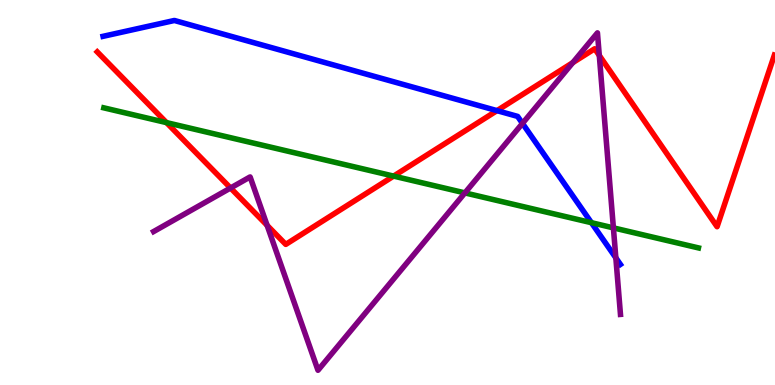[{'lines': ['blue', 'red'], 'intersections': [{'x': 6.41, 'y': 7.13}]}, {'lines': ['green', 'red'], 'intersections': [{'x': 2.15, 'y': 6.82}, {'x': 5.08, 'y': 5.43}]}, {'lines': ['purple', 'red'], 'intersections': [{'x': 2.97, 'y': 5.12}, {'x': 3.45, 'y': 4.15}, {'x': 7.39, 'y': 8.37}, {'x': 7.73, 'y': 8.56}]}, {'lines': ['blue', 'green'], 'intersections': [{'x': 7.63, 'y': 4.22}]}, {'lines': ['blue', 'purple'], 'intersections': [{'x': 6.74, 'y': 6.79}, {'x': 7.95, 'y': 3.3}]}, {'lines': ['green', 'purple'], 'intersections': [{'x': 6.0, 'y': 4.99}, {'x': 7.91, 'y': 4.08}]}]